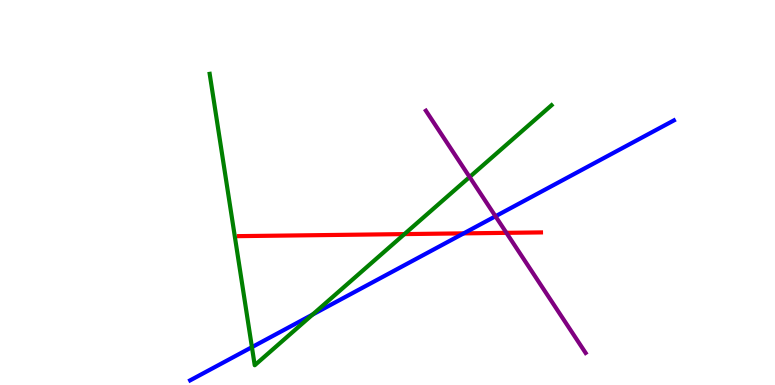[{'lines': ['blue', 'red'], 'intersections': [{'x': 5.98, 'y': 3.94}]}, {'lines': ['green', 'red'], 'intersections': [{'x': 5.22, 'y': 3.92}]}, {'lines': ['purple', 'red'], 'intersections': [{'x': 6.53, 'y': 3.95}]}, {'lines': ['blue', 'green'], 'intersections': [{'x': 3.25, 'y': 0.983}, {'x': 4.03, 'y': 1.83}]}, {'lines': ['blue', 'purple'], 'intersections': [{'x': 6.39, 'y': 4.38}]}, {'lines': ['green', 'purple'], 'intersections': [{'x': 6.06, 'y': 5.4}]}]